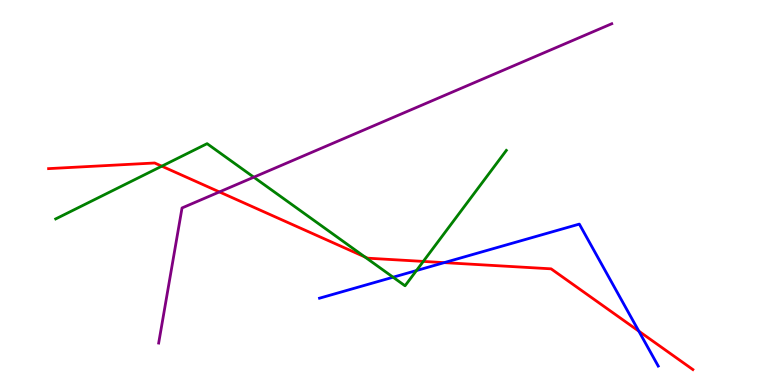[{'lines': ['blue', 'red'], 'intersections': [{'x': 5.73, 'y': 3.18}, {'x': 8.24, 'y': 1.4}]}, {'lines': ['green', 'red'], 'intersections': [{'x': 2.09, 'y': 5.68}, {'x': 4.71, 'y': 3.33}, {'x': 5.46, 'y': 3.21}]}, {'lines': ['purple', 'red'], 'intersections': [{'x': 2.83, 'y': 5.01}]}, {'lines': ['blue', 'green'], 'intersections': [{'x': 5.07, 'y': 2.8}, {'x': 5.37, 'y': 2.97}]}, {'lines': ['blue', 'purple'], 'intersections': []}, {'lines': ['green', 'purple'], 'intersections': [{'x': 3.27, 'y': 5.4}]}]